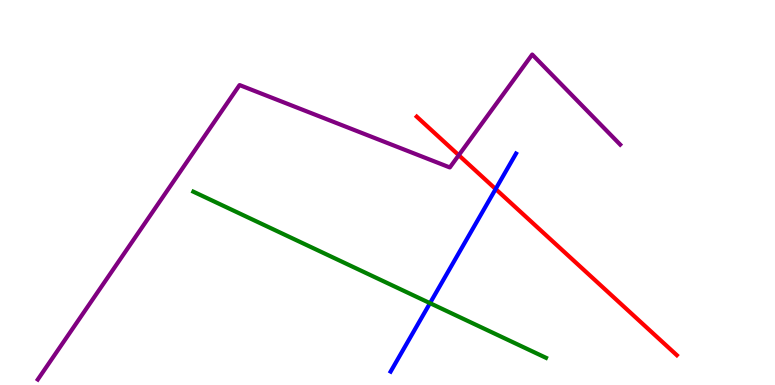[{'lines': ['blue', 'red'], 'intersections': [{'x': 6.4, 'y': 5.09}]}, {'lines': ['green', 'red'], 'intersections': []}, {'lines': ['purple', 'red'], 'intersections': [{'x': 5.92, 'y': 5.97}]}, {'lines': ['blue', 'green'], 'intersections': [{'x': 5.55, 'y': 2.13}]}, {'lines': ['blue', 'purple'], 'intersections': []}, {'lines': ['green', 'purple'], 'intersections': []}]